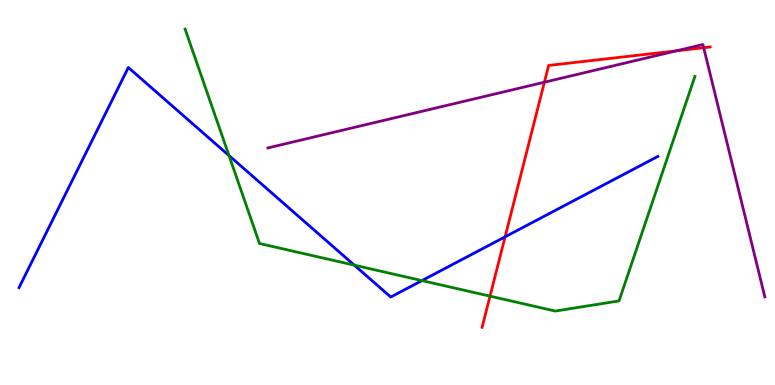[{'lines': ['blue', 'red'], 'intersections': [{'x': 6.52, 'y': 3.85}]}, {'lines': ['green', 'red'], 'intersections': [{'x': 6.32, 'y': 2.31}]}, {'lines': ['purple', 'red'], 'intersections': [{'x': 7.02, 'y': 7.86}, {'x': 8.73, 'y': 8.68}, {'x': 9.08, 'y': 8.76}]}, {'lines': ['blue', 'green'], 'intersections': [{'x': 2.95, 'y': 5.96}, {'x': 4.57, 'y': 3.11}, {'x': 5.44, 'y': 2.71}]}, {'lines': ['blue', 'purple'], 'intersections': []}, {'lines': ['green', 'purple'], 'intersections': []}]